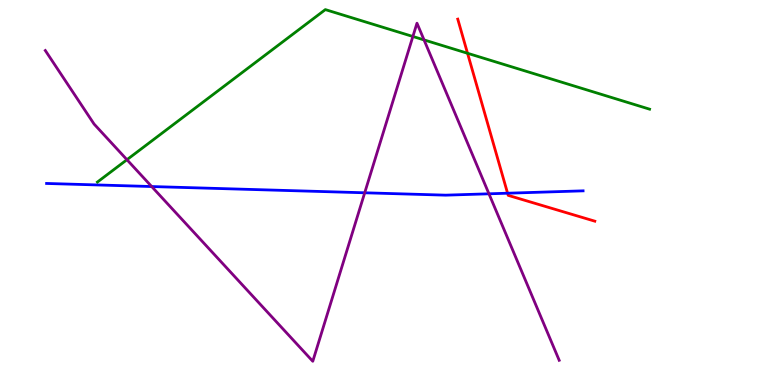[{'lines': ['blue', 'red'], 'intersections': [{'x': 6.55, 'y': 4.98}]}, {'lines': ['green', 'red'], 'intersections': [{'x': 6.03, 'y': 8.62}]}, {'lines': ['purple', 'red'], 'intersections': []}, {'lines': ['blue', 'green'], 'intersections': []}, {'lines': ['blue', 'purple'], 'intersections': [{'x': 1.96, 'y': 5.15}, {'x': 4.71, 'y': 4.99}, {'x': 6.31, 'y': 4.97}]}, {'lines': ['green', 'purple'], 'intersections': [{'x': 1.64, 'y': 5.85}, {'x': 5.33, 'y': 9.05}, {'x': 5.47, 'y': 8.96}]}]